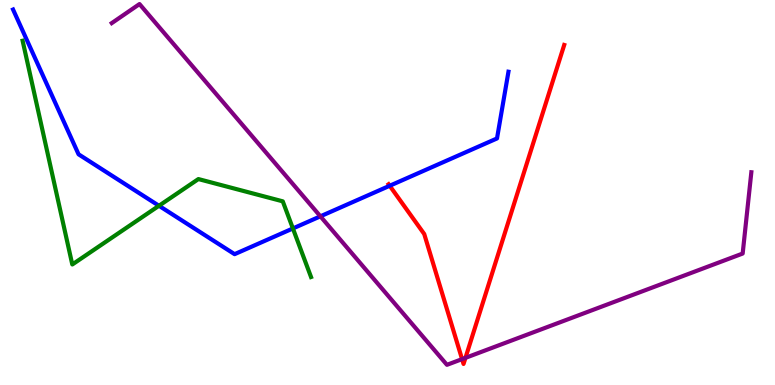[{'lines': ['blue', 'red'], 'intersections': [{'x': 5.03, 'y': 5.17}]}, {'lines': ['green', 'red'], 'intersections': []}, {'lines': ['purple', 'red'], 'intersections': [{'x': 5.96, 'y': 0.672}, {'x': 6.01, 'y': 0.705}]}, {'lines': ['blue', 'green'], 'intersections': [{'x': 2.05, 'y': 4.66}, {'x': 3.78, 'y': 4.07}]}, {'lines': ['blue', 'purple'], 'intersections': [{'x': 4.13, 'y': 4.38}]}, {'lines': ['green', 'purple'], 'intersections': []}]